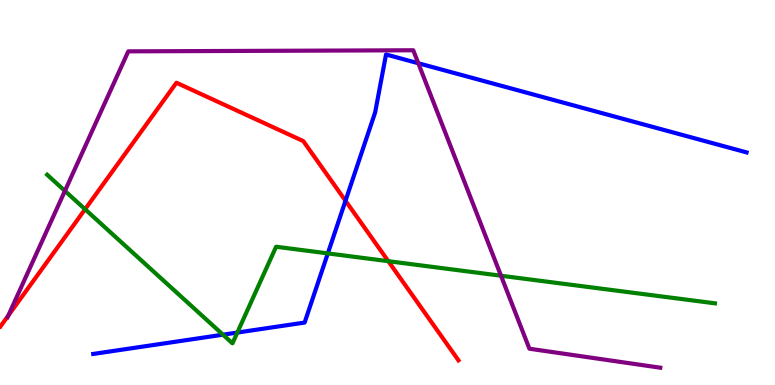[{'lines': ['blue', 'red'], 'intersections': [{'x': 4.46, 'y': 4.79}]}, {'lines': ['green', 'red'], 'intersections': [{'x': 1.1, 'y': 4.56}, {'x': 5.01, 'y': 3.22}]}, {'lines': ['purple', 'red'], 'intersections': [{'x': 0.107, 'y': 1.8}]}, {'lines': ['blue', 'green'], 'intersections': [{'x': 2.88, 'y': 1.31}, {'x': 3.06, 'y': 1.36}, {'x': 4.23, 'y': 3.42}]}, {'lines': ['blue', 'purple'], 'intersections': [{'x': 5.4, 'y': 8.36}]}, {'lines': ['green', 'purple'], 'intersections': [{'x': 0.838, 'y': 5.04}, {'x': 6.46, 'y': 2.84}]}]